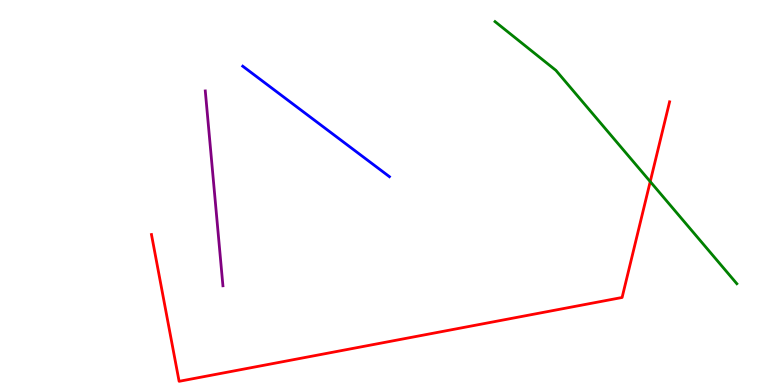[{'lines': ['blue', 'red'], 'intersections': []}, {'lines': ['green', 'red'], 'intersections': [{'x': 8.39, 'y': 5.28}]}, {'lines': ['purple', 'red'], 'intersections': []}, {'lines': ['blue', 'green'], 'intersections': []}, {'lines': ['blue', 'purple'], 'intersections': []}, {'lines': ['green', 'purple'], 'intersections': []}]